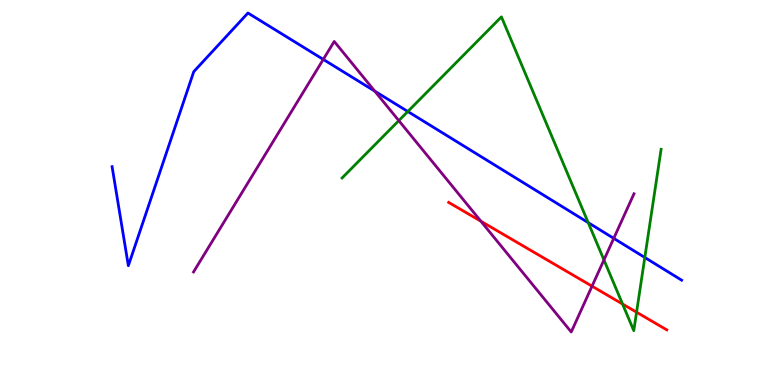[{'lines': ['blue', 'red'], 'intersections': []}, {'lines': ['green', 'red'], 'intersections': [{'x': 8.03, 'y': 2.1}, {'x': 8.21, 'y': 1.89}]}, {'lines': ['purple', 'red'], 'intersections': [{'x': 6.21, 'y': 4.25}, {'x': 7.64, 'y': 2.57}]}, {'lines': ['blue', 'green'], 'intersections': [{'x': 5.26, 'y': 7.1}, {'x': 7.59, 'y': 4.22}, {'x': 8.32, 'y': 3.31}]}, {'lines': ['blue', 'purple'], 'intersections': [{'x': 4.17, 'y': 8.46}, {'x': 4.84, 'y': 7.63}, {'x': 7.92, 'y': 3.81}]}, {'lines': ['green', 'purple'], 'intersections': [{'x': 5.15, 'y': 6.87}, {'x': 7.79, 'y': 3.25}]}]